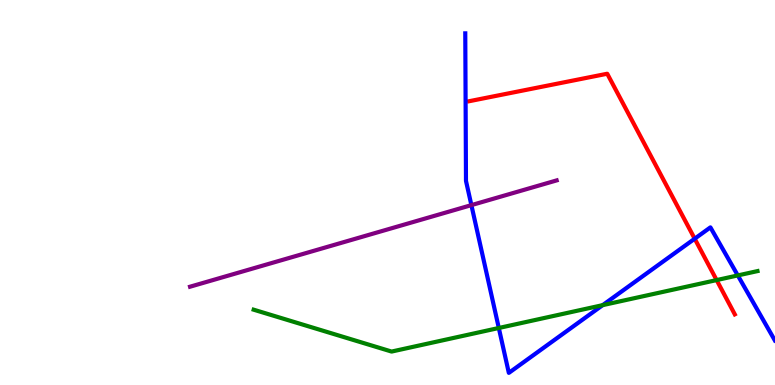[{'lines': ['blue', 'red'], 'intersections': [{'x': 8.96, 'y': 3.8}]}, {'lines': ['green', 'red'], 'intersections': [{'x': 9.25, 'y': 2.73}]}, {'lines': ['purple', 'red'], 'intersections': []}, {'lines': ['blue', 'green'], 'intersections': [{'x': 6.44, 'y': 1.48}, {'x': 7.78, 'y': 2.07}, {'x': 9.52, 'y': 2.85}]}, {'lines': ['blue', 'purple'], 'intersections': [{'x': 6.08, 'y': 4.67}]}, {'lines': ['green', 'purple'], 'intersections': []}]